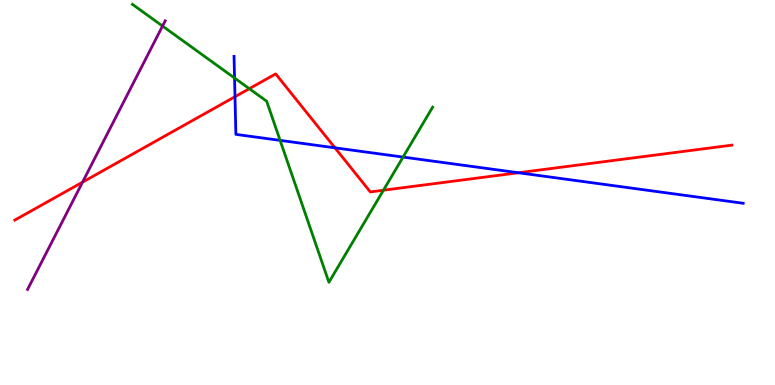[{'lines': ['blue', 'red'], 'intersections': [{'x': 3.03, 'y': 7.49}, {'x': 4.32, 'y': 6.16}, {'x': 6.69, 'y': 5.51}]}, {'lines': ['green', 'red'], 'intersections': [{'x': 3.22, 'y': 7.7}, {'x': 4.95, 'y': 5.06}]}, {'lines': ['purple', 'red'], 'intersections': [{'x': 1.07, 'y': 5.27}]}, {'lines': ['blue', 'green'], 'intersections': [{'x': 3.03, 'y': 7.97}, {'x': 3.61, 'y': 6.35}, {'x': 5.2, 'y': 5.92}]}, {'lines': ['blue', 'purple'], 'intersections': []}, {'lines': ['green', 'purple'], 'intersections': [{'x': 2.1, 'y': 9.32}]}]